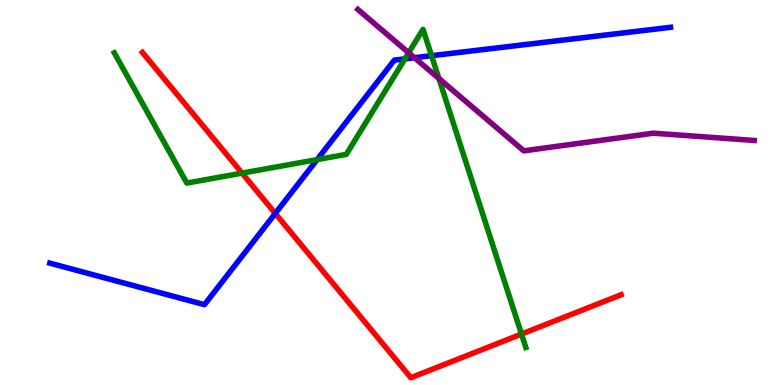[{'lines': ['blue', 'red'], 'intersections': [{'x': 3.55, 'y': 4.46}]}, {'lines': ['green', 'red'], 'intersections': [{'x': 3.12, 'y': 5.5}, {'x': 6.73, 'y': 1.32}]}, {'lines': ['purple', 'red'], 'intersections': []}, {'lines': ['blue', 'green'], 'intersections': [{'x': 4.09, 'y': 5.85}, {'x': 5.22, 'y': 8.47}, {'x': 5.57, 'y': 8.55}]}, {'lines': ['blue', 'purple'], 'intersections': [{'x': 5.35, 'y': 8.5}]}, {'lines': ['green', 'purple'], 'intersections': [{'x': 5.27, 'y': 8.63}, {'x': 5.66, 'y': 7.96}]}]